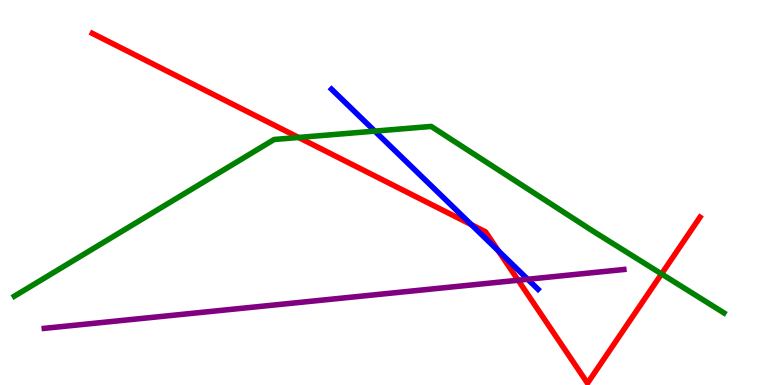[{'lines': ['blue', 'red'], 'intersections': [{'x': 6.08, 'y': 4.17}, {'x': 6.43, 'y': 3.49}]}, {'lines': ['green', 'red'], 'intersections': [{'x': 3.85, 'y': 6.43}, {'x': 8.54, 'y': 2.88}]}, {'lines': ['purple', 'red'], 'intersections': [{'x': 6.69, 'y': 2.72}]}, {'lines': ['blue', 'green'], 'intersections': [{'x': 4.84, 'y': 6.59}]}, {'lines': ['blue', 'purple'], 'intersections': [{'x': 6.81, 'y': 2.75}]}, {'lines': ['green', 'purple'], 'intersections': []}]